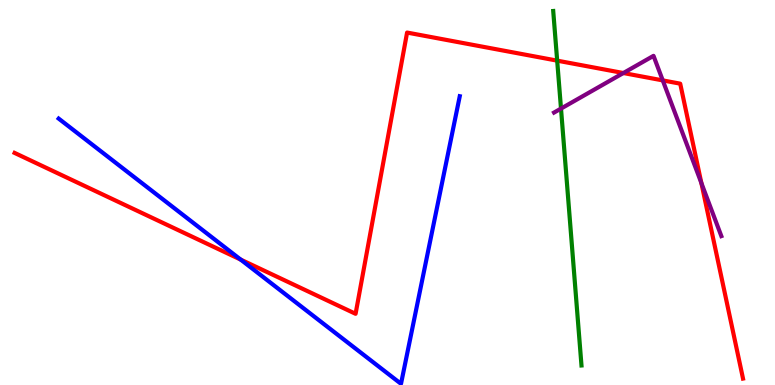[{'lines': ['blue', 'red'], 'intersections': [{'x': 3.11, 'y': 3.26}]}, {'lines': ['green', 'red'], 'intersections': [{'x': 7.19, 'y': 8.42}]}, {'lines': ['purple', 'red'], 'intersections': [{'x': 8.04, 'y': 8.1}, {'x': 8.55, 'y': 7.91}, {'x': 9.05, 'y': 5.25}]}, {'lines': ['blue', 'green'], 'intersections': []}, {'lines': ['blue', 'purple'], 'intersections': []}, {'lines': ['green', 'purple'], 'intersections': [{'x': 7.24, 'y': 7.18}]}]